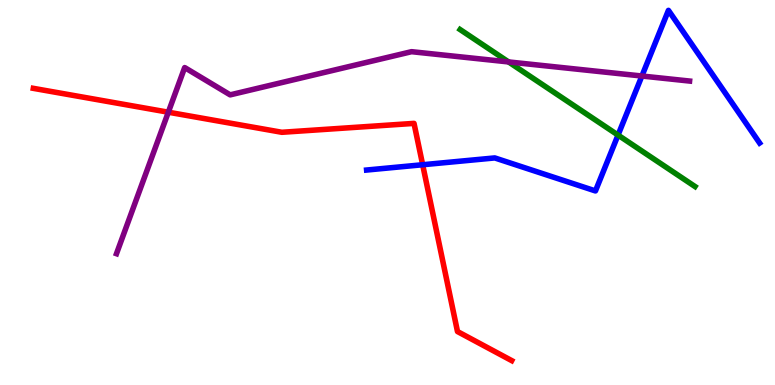[{'lines': ['blue', 'red'], 'intersections': [{'x': 5.45, 'y': 5.72}]}, {'lines': ['green', 'red'], 'intersections': []}, {'lines': ['purple', 'red'], 'intersections': [{'x': 2.17, 'y': 7.09}]}, {'lines': ['blue', 'green'], 'intersections': [{'x': 7.97, 'y': 6.49}]}, {'lines': ['blue', 'purple'], 'intersections': [{'x': 8.28, 'y': 8.03}]}, {'lines': ['green', 'purple'], 'intersections': [{'x': 6.56, 'y': 8.39}]}]